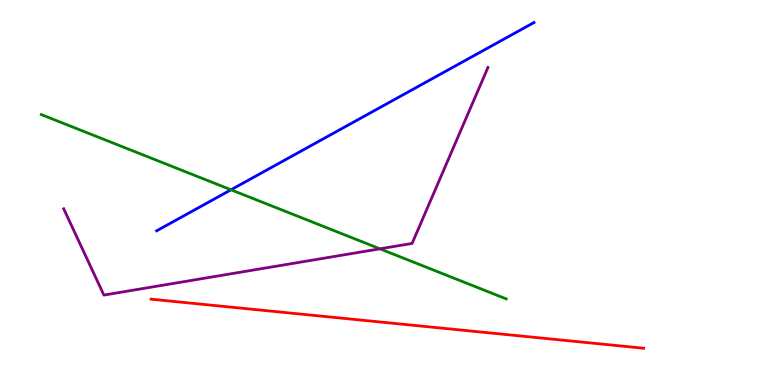[{'lines': ['blue', 'red'], 'intersections': []}, {'lines': ['green', 'red'], 'intersections': []}, {'lines': ['purple', 'red'], 'intersections': []}, {'lines': ['blue', 'green'], 'intersections': [{'x': 2.98, 'y': 5.07}]}, {'lines': ['blue', 'purple'], 'intersections': []}, {'lines': ['green', 'purple'], 'intersections': [{'x': 4.9, 'y': 3.54}]}]